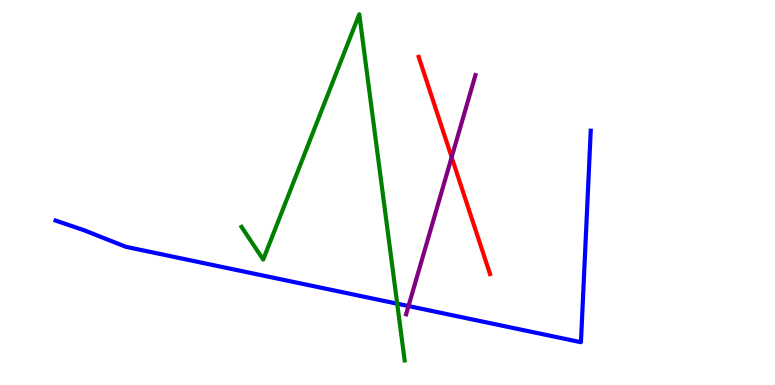[{'lines': ['blue', 'red'], 'intersections': []}, {'lines': ['green', 'red'], 'intersections': []}, {'lines': ['purple', 'red'], 'intersections': [{'x': 5.83, 'y': 5.92}]}, {'lines': ['blue', 'green'], 'intersections': [{'x': 5.13, 'y': 2.11}]}, {'lines': ['blue', 'purple'], 'intersections': [{'x': 5.27, 'y': 2.05}]}, {'lines': ['green', 'purple'], 'intersections': []}]